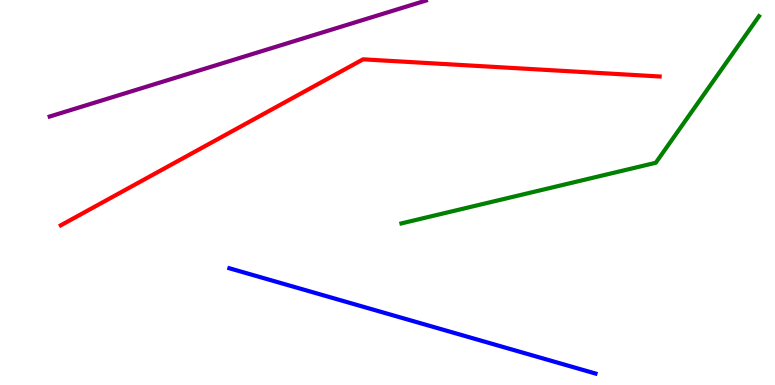[{'lines': ['blue', 'red'], 'intersections': []}, {'lines': ['green', 'red'], 'intersections': []}, {'lines': ['purple', 'red'], 'intersections': []}, {'lines': ['blue', 'green'], 'intersections': []}, {'lines': ['blue', 'purple'], 'intersections': []}, {'lines': ['green', 'purple'], 'intersections': []}]